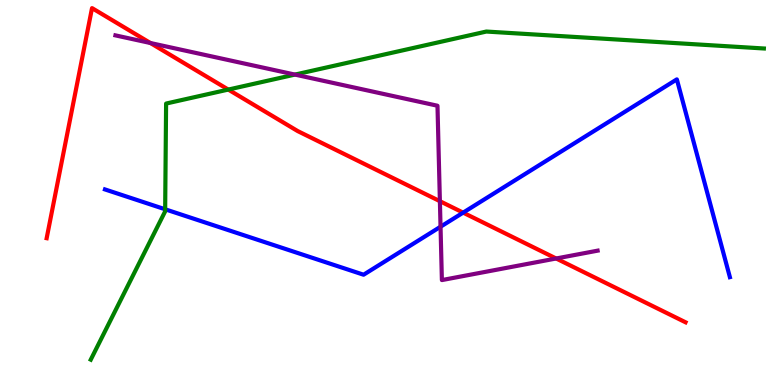[{'lines': ['blue', 'red'], 'intersections': [{'x': 5.98, 'y': 4.48}]}, {'lines': ['green', 'red'], 'intersections': [{'x': 2.95, 'y': 7.67}]}, {'lines': ['purple', 'red'], 'intersections': [{'x': 1.94, 'y': 8.88}, {'x': 5.68, 'y': 4.77}, {'x': 7.18, 'y': 3.29}]}, {'lines': ['blue', 'green'], 'intersections': [{'x': 2.13, 'y': 4.56}]}, {'lines': ['blue', 'purple'], 'intersections': [{'x': 5.68, 'y': 4.11}]}, {'lines': ['green', 'purple'], 'intersections': [{'x': 3.81, 'y': 8.06}]}]